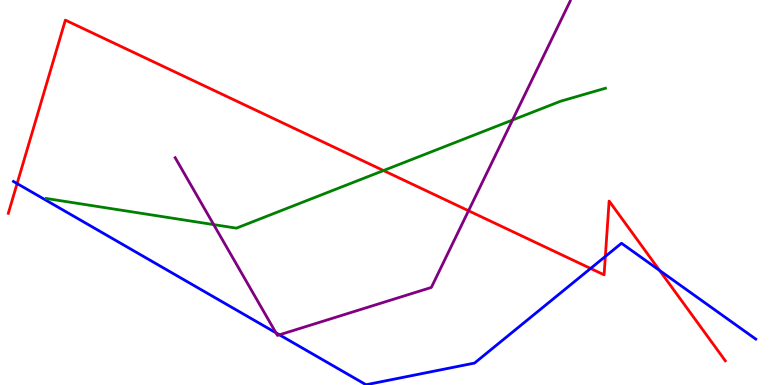[{'lines': ['blue', 'red'], 'intersections': [{'x': 0.221, 'y': 5.23}, {'x': 7.62, 'y': 3.03}, {'x': 7.81, 'y': 3.34}, {'x': 8.51, 'y': 2.97}]}, {'lines': ['green', 'red'], 'intersections': [{'x': 4.95, 'y': 5.57}]}, {'lines': ['purple', 'red'], 'intersections': [{'x': 6.05, 'y': 4.53}]}, {'lines': ['blue', 'green'], 'intersections': []}, {'lines': ['blue', 'purple'], 'intersections': [{'x': 3.56, 'y': 1.36}, {'x': 3.61, 'y': 1.3}]}, {'lines': ['green', 'purple'], 'intersections': [{'x': 2.76, 'y': 4.17}, {'x': 6.61, 'y': 6.88}]}]